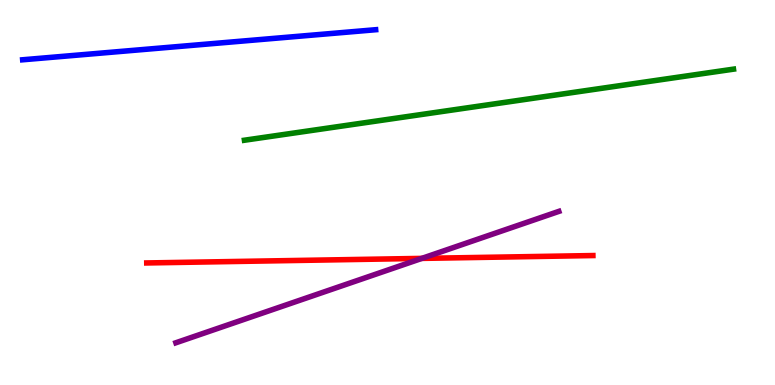[{'lines': ['blue', 'red'], 'intersections': []}, {'lines': ['green', 'red'], 'intersections': []}, {'lines': ['purple', 'red'], 'intersections': [{'x': 5.44, 'y': 3.29}]}, {'lines': ['blue', 'green'], 'intersections': []}, {'lines': ['blue', 'purple'], 'intersections': []}, {'lines': ['green', 'purple'], 'intersections': []}]